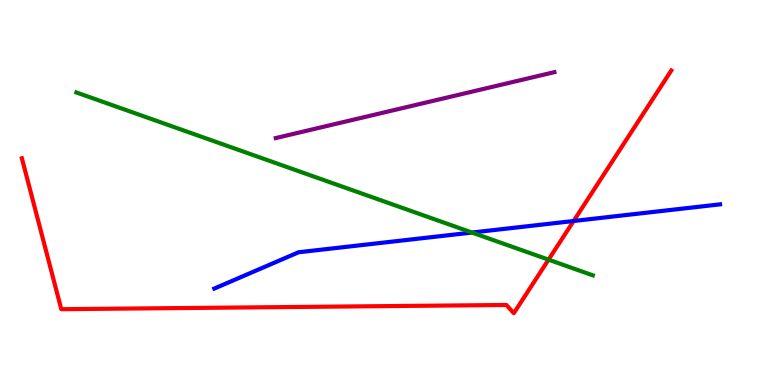[{'lines': ['blue', 'red'], 'intersections': [{'x': 7.4, 'y': 4.26}]}, {'lines': ['green', 'red'], 'intersections': [{'x': 7.08, 'y': 3.26}]}, {'lines': ['purple', 'red'], 'intersections': []}, {'lines': ['blue', 'green'], 'intersections': [{'x': 6.09, 'y': 3.96}]}, {'lines': ['blue', 'purple'], 'intersections': []}, {'lines': ['green', 'purple'], 'intersections': []}]